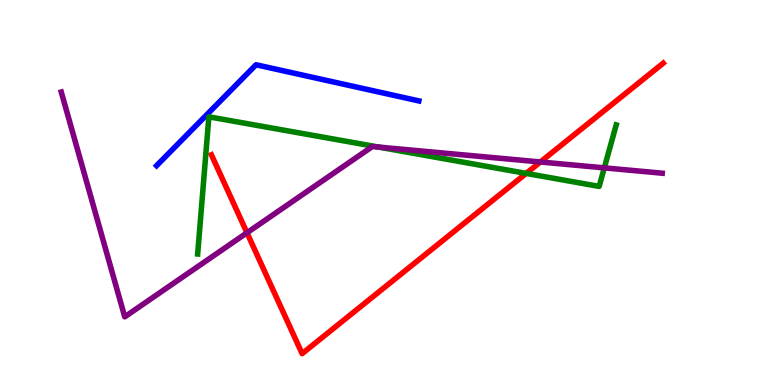[{'lines': ['blue', 'red'], 'intersections': []}, {'lines': ['green', 'red'], 'intersections': [{'x': 6.79, 'y': 5.5}]}, {'lines': ['purple', 'red'], 'intersections': [{'x': 3.19, 'y': 3.95}, {'x': 6.97, 'y': 5.79}]}, {'lines': ['blue', 'green'], 'intersections': []}, {'lines': ['blue', 'purple'], 'intersections': []}, {'lines': ['green', 'purple'], 'intersections': [{'x': 4.89, 'y': 6.18}, {'x': 7.8, 'y': 5.64}]}]